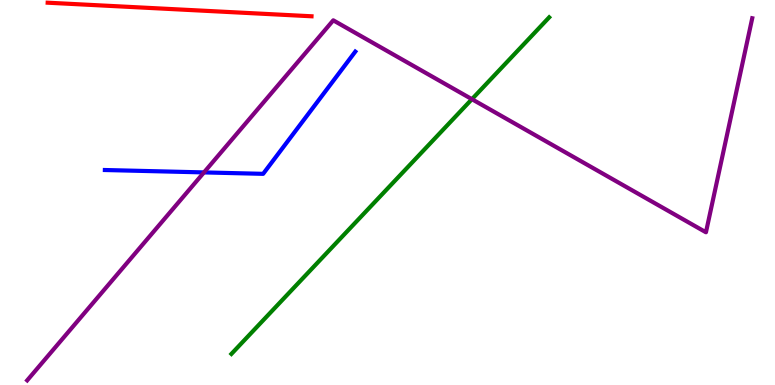[{'lines': ['blue', 'red'], 'intersections': []}, {'lines': ['green', 'red'], 'intersections': []}, {'lines': ['purple', 'red'], 'intersections': []}, {'lines': ['blue', 'green'], 'intersections': []}, {'lines': ['blue', 'purple'], 'intersections': [{'x': 2.63, 'y': 5.52}]}, {'lines': ['green', 'purple'], 'intersections': [{'x': 6.09, 'y': 7.42}]}]